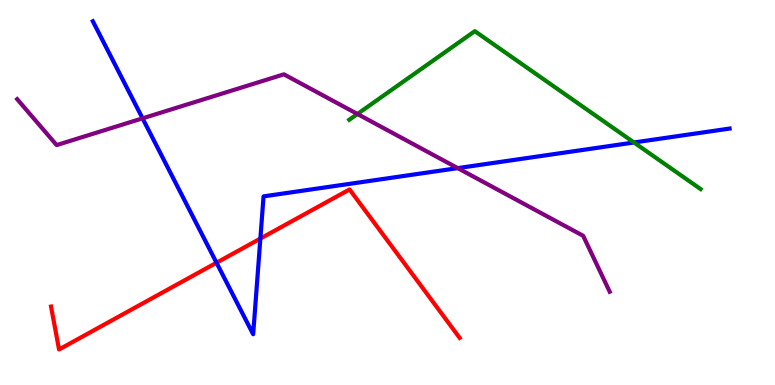[{'lines': ['blue', 'red'], 'intersections': [{'x': 2.79, 'y': 3.18}, {'x': 3.36, 'y': 3.8}]}, {'lines': ['green', 'red'], 'intersections': []}, {'lines': ['purple', 'red'], 'intersections': []}, {'lines': ['blue', 'green'], 'intersections': [{'x': 8.18, 'y': 6.3}]}, {'lines': ['blue', 'purple'], 'intersections': [{'x': 1.84, 'y': 6.93}, {'x': 5.91, 'y': 5.63}]}, {'lines': ['green', 'purple'], 'intersections': [{'x': 4.61, 'y': 7.04}]}]